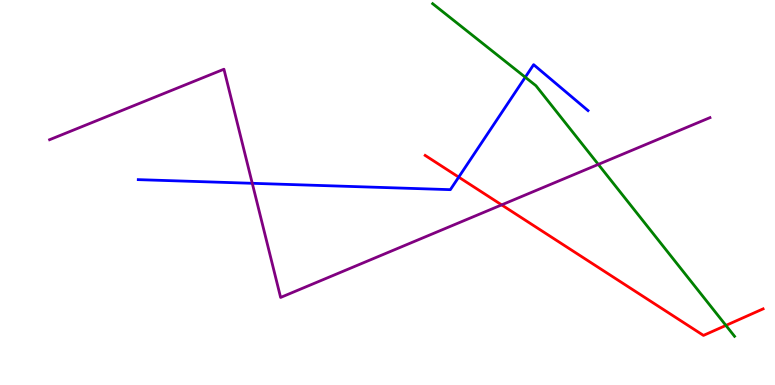[{'lines': ['blue', 'red'], 'intersections': [{'x': 5.92, 'y': 5.4}]}, {'lines': ['green', 'red'], 'intersections': [{'x': 9.37, 'y': 1.55}]}, {'lines': ['purple', 'red'], 'intersections': [{'x': 6.47, 'y': 4.68}]}, {'lines': ['blue', 'green'], 'intersections': [{'x': 6.78, 'y': 7.99}]}, {'lines': ['blue', 'purple'], 'intersections': [{'x': 3.26, 'y': 5.24}]}, {'lines': ['green', 'purple'], 'intersections': [{'x': 7.72, 'y': 5.73}]}]